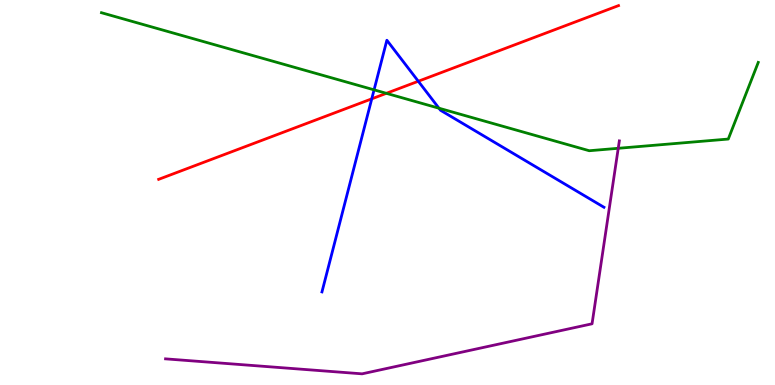[{'lines': ['blue', 'red'], 'intersections': [{'x': 4.8, 'y': 7.43}, {'x': 5.4, 'y': 7.89}]}, {'lines': ['green', 'red'], 'intersections': [{'x': 4.99, 'y': 7.58}]}, {'lines': ['purple', 'red'], 'intersections': []}, {'lines': ['blue', 'green'], 'intersections': [{'x': 4.83, 'y': 7.67}, {'x': 5.66, 'y': 7.19}]}, {'lines': ['blue', 'purple'], 'intersections': []}, {'lines': ['green', 'purple'], 'intersections': [{'x': 7.98, 'y': 6.15}]}]